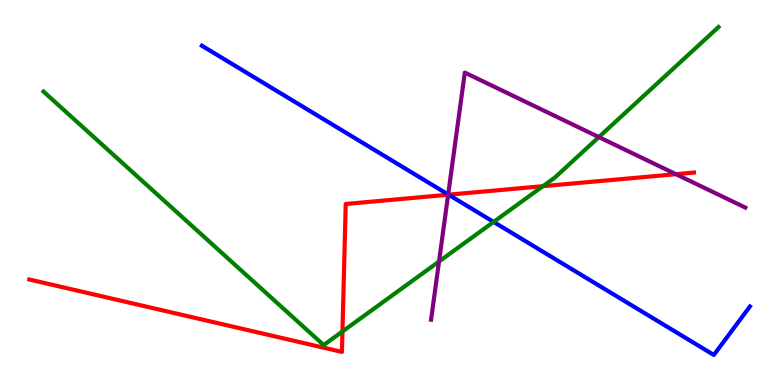[{'lines': ['blue', 'red'], 'intersections': [{'x': 5.79, 'y': 4.94}]}, {'lines': ['green', 'red'], 'intersections': [{'x': 4.42, 'y': 1.39}, {'x': 7.01, 'y': 5.16}]}, {'lines': ['purple', 'red'], 'intersections': [{'x': 5.78, 'y': 4.94}, {'x': 8.72, 'y': 5.48}]}, {'lines': ['blue', 'green'], 'intersections': [{'x': 6.37, 'y': 4.24}]}, {'lines': ['blue', 'purple'], 'intersections': [{'x': 5.78, 'y': 4.95}]}, {'lines': ['green', 'purple'], 'intersections': [{'x': 5.66, 'y': 3.21}, {'x': 7.73, 'y': 6.44}]}]